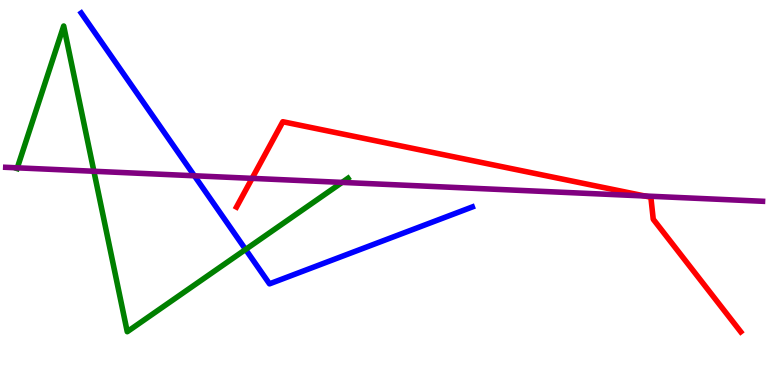[{'lines': ['blue', 'red'], 'intersections': []}, {'lines': ['green', 'red'], 'intersections': []}, {'lines': ['purple', 'red'], 'intersections': [{'x': 3.25, 'y': 5.37}, {'x': 8.32, 'y': 4.91}]}, {'lines': ['blue', 'green'], 'intersections': [{'x': 3.17, 'y': 3.52}]}, {'lines': ['blue', 'purple'], 'intersections': [{'x': 2.51, 'y': 5.43}]}, {'lines': ['green', 'purple'], 'intersections': [{'x': 0.223, 'y': 5.64}, {'x': 1.21, 'y': 5.55}, {'x': 4.41, 'y': 5.26}]}]